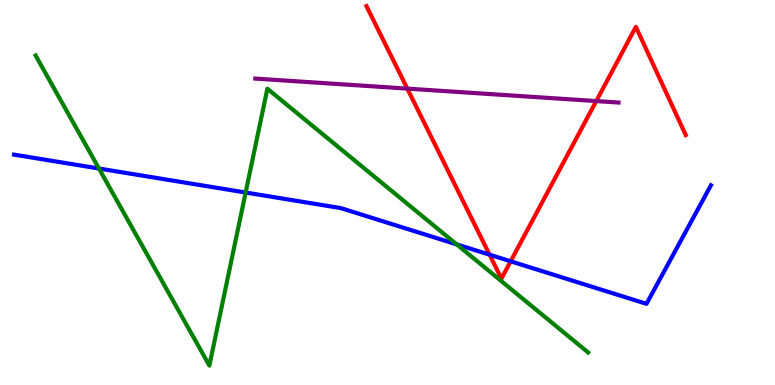[{'lines': ['blue', 'red'], 'intersections': [{'x': 6.32, 'y': 3.38}, {'x': 6.59, 'y': 3.21}]}, {'lines': ['green', 'red'], 'intersections': []}, {'lines': ['purple', 'red'], 'intersections': [{'x': 5.26, 'y': 7.7}, {'x': 7.69, 'y': 7.37}]}, {'lines': ['blue', 'green'], 'intersections': [{'x': 1.28, 'y': 5.62}, {'x': 3.17, 'y': 5.0}, {'x': 5.89, 'y': 3.65}]}, {'lines': ['blue', 'purple'], 'intersections': []}, {'lines': ['green', 'purple'], 'intersections': []}]